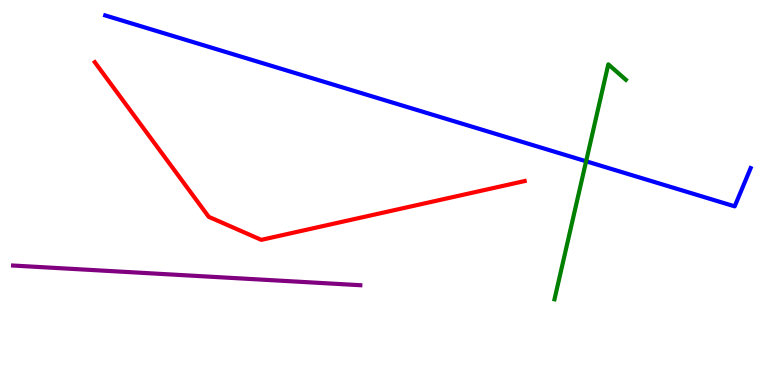[{'lines': ['blue', 'red'], 'intersections': []}, {'lines': ['green', 'red'], 'intersections': []}, {'lines': ['purple', 'red'], 'intersections': []}, {'lines': ['blue', 'green'], 'intersections': [{'x': 7.56, 'y': 5.81}]}, {'lines': ['blue', 'purple'], 'intersections': []}, {'lines': ['green', 'purple'], 'intersections': []}]